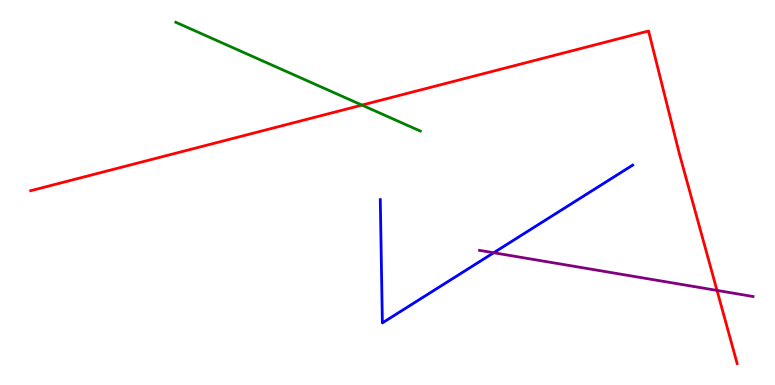[{'lines': ['blue', 'red'], 'intersections': []}, {'lines': ['green', 'red'], 'intersections': [{'x': 4.67, 'y': 7.27}]}, {'lines': ['purple', 'red'], 'intersections': [{'x': 9.25, 'y': 2.46}]}, {'lines': ['blue', 'green'], 'intersections': []}, {'lines': ['blue', 'purple'], 'intersections': [{'x': 6.37, 'y': 3.44}]}, {'lines': ['green', 'purple'], 'intersections': []}]